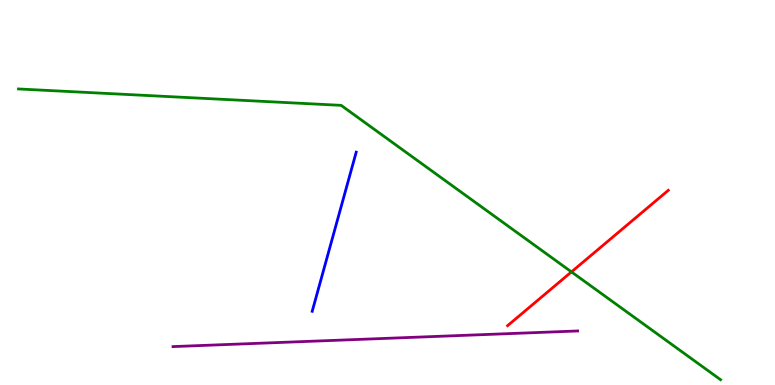[{'lines': ['blue', 'red'], 'intersections': []}, {'lines': ['green', 'red'], 'intersections': [{'x': 7.37, 'y': 2.94}]}, {'lines': ['purple', 'red'], 'intersections': []}, {'lines': ['blue', 'green'], 'intersections': []}, {'lines': ['blue', 'purple'], 'intersections': []}, {'lines': ['green', 'purple'], 'intersections': []}]